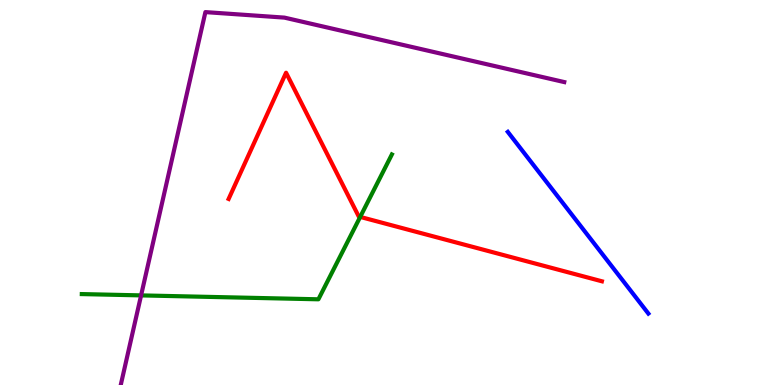[{'lines': ['blue', 'red'], 'intersections': []}, {'lines': ['green', 'red'], 'intersections': [{'x': 4.65, 'y': 4.37}]}, {'lines': ['purple', 'red'], 'intersections': []}, {'lines': ['blue', 'green'], 'intersections': []}, {'lines': ['blue', 'purple'], 'intersections': []}, {'lines': ['green', 'purple'], 'intersections': [{'x': 1.82, 'y': 2.33}]}]